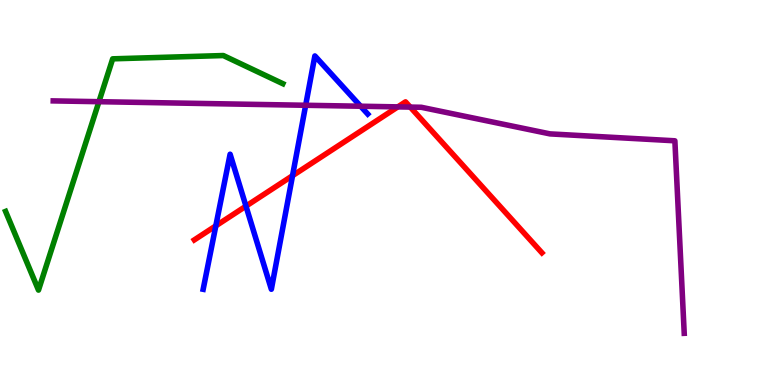[{'lines': ['blue', 'red'], 'intersections': [{'x': 2.78, 'y': 4.13}, {'x': 3.17, 'y': 4.65}, {'x': 3.77, 'y': 5.44}]}, {'lines': ['green', 'red'], 'intersections': []}, {'lines': ['purple', 'red'], 'intersections': [{'x': 5.13, 'y': 7.22}, {'x': 5.29, 'y': 7.22}]}, {'lines': ['blue', 'green'], 'intersections': []}, {'lines': ['blue', 'purple'], 'intersections': [{'x': 3.94, 'y': 7.27}, {'x': 4.65, 'y': 7.24}]}, {'lines': ['green', 'purple'], 'intersections': [{'x': 1.28, 'y': 7.36}]}]